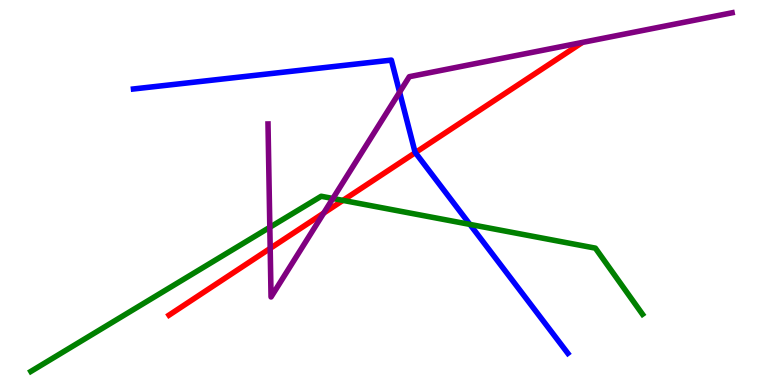[{'lines': ['blue', 'red'], 'intersections': [{'x': 5.36, 'y': 6.04}]}, {'lines': ['green', 'red'], 'intersections': [{'x': 4.43, 'y': 4.8}]}, {'lines': ['purple', 'red'], 'intersections': [{'x': 3.49, 'y': 3.55}, {'x': 4.18, 'y': 4.47}]}, {'lines': ['blue', 'green'], 'intersections': [{'x': 6.06, 'y': 4.17}]}, {'lines': ['blue', 'purple'], 'intersections': [{'x': 5.16, 'y': 7.61}]}, {'lines': ['green', 'purple'], 'intersections': [{'x': 3.48, 'y': 4.1}, {'x': 4.3, 'y': 4.84}]}]